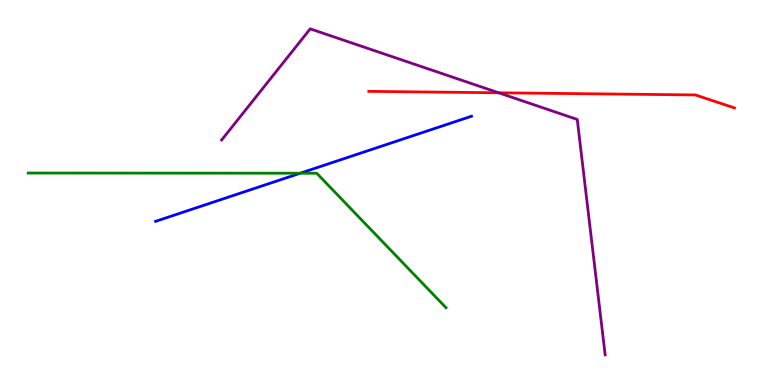[{'lines': ['blue', 'red'], 'intersections': []}, {'lines': ['green', 'red'], 'intersections': []}, {'lines': ['purple', 'red'], 'intersections': [{'x': 6.43, 'y': 7.59}]}, {'lines': ['blue', 'green'], 'intersections': [{'x': 3.87, 'y': 5.5}]}, {'lines': ['blue', 'purple'], 'intersections': []}, {'lines': ['green', 'purple'], 'intersections': []}]